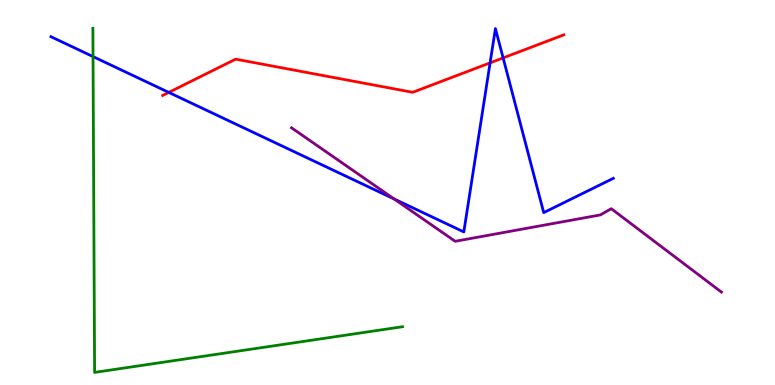[{'lines': ['blue', 'red'], 'intersections': [{'x': 2.18, 'y': 7.6}, {'x': 6.32, 'y': 8.37}, {'x': 6.49, 'y': 8.5}]}, {'lines': ['green', 'red'], 'intersections': []}, {'lines': ['purple', 'red'], 'intersections': []}, {'lines': ['blue', 'green'], 'intersections': [{'x': 1.2, 'y': 8.53}]}, {'lines': ['blue', 'purple'], 'intersections': [{'x': 5.09, 'y': 4.83}]}, {'lines': ['green', 'purple'], 'intersections': []}]